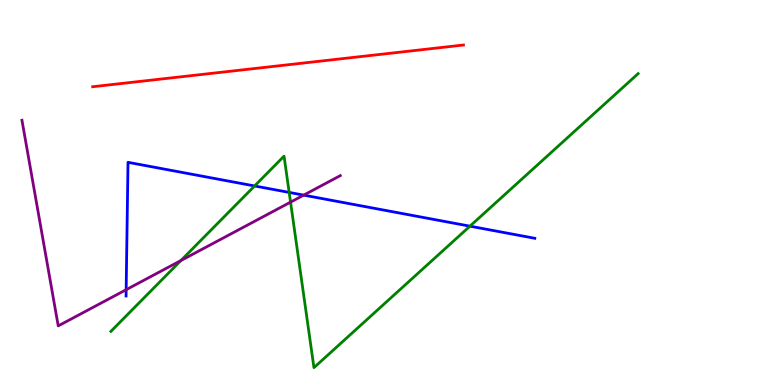[{'lines': ['blue', 'red'], 'intersections': []}, {'lines': ['green', 'red'], 'intersections': []}, {'lines': ['purple', 'red'], 'intersections': []}, {'lines': ['blue', 'green'], 'intersections': [{'x': 3.29, 'y': 5.17}, {'x': 3.73, 'y': 5.0}, {'x': 6.06, 'y': 4.13}]}, {'lines': ['blue', 'purple'], 'intersections': [{'x': 1.63, 'y': 2.48}, {'x': 3.92, 'y': 4.93}]}, {'lines': ['green', 'purple'], 'intersections': [{'x': 2.33, 'y': 3.23}, {'x': 3.75, 'y': 4.75}]}]